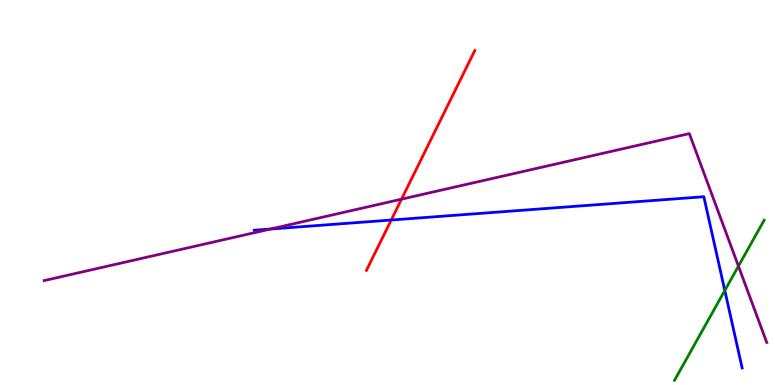[{'lines': ['blue', 'red'], 'intersections': [{'x': 5.05, 'y': 4.28}]}, {'lines': ['green', 'red'], 'intersections': []}, {'lines': ['purple', 'red'], 'intersections': [{'x': 5.18, 'y': 4.83}]}, {'lines': ['blue', 'green'], 'intersections': [{'x': 9.35, 'y': 2.46}]}, {'lines': ['blue', 'purple'], 'intersections': [{'x': 3.49, 'y': 4.05}]}, {'lines': ['green', 'purple'], 'intersections': [{'x': 9.53, 'y': 3.09}]}]